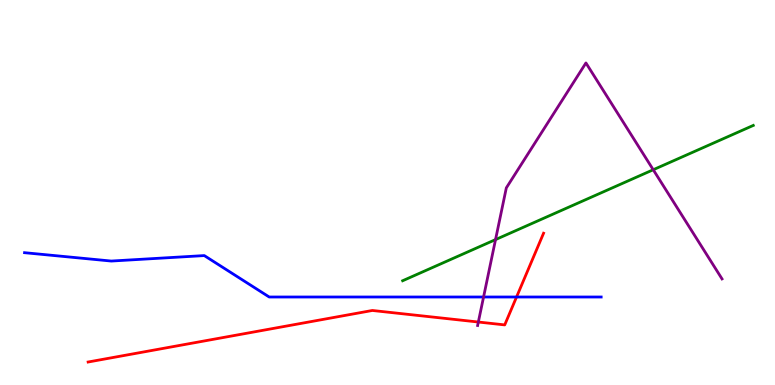[{'lines': ['blue', 'red'], 'intersections': [{'x': 6.67, 'y': 2.29}]}, {'lines': ['green', 'red'], 'intersections': []}, {'lines': ['purple', 'red'], 'intersections': [{'x': 6.17, 'y': 1.64}]}, {'lines': ['blue', 'green'], 'intersections': []}, {'lines': ['blue', 'purple'], 'intersections': [{'x': 6.24, 'y': 2.29}]}, {'lines': ['green', 'purple'], 'intersections': [{'x': 6.39, 'y': 3.78}, {'x': 8.43, 'y': 5.59}]}]